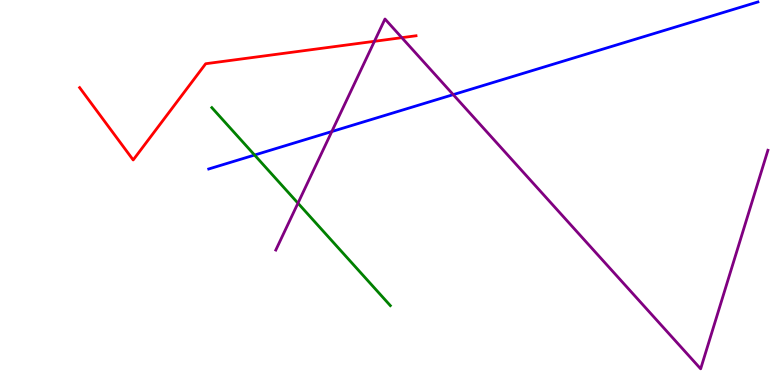[{'lines': ['blue', 'red'], 'intersections': []}, {'lines': ['green', 'red'], 'intersections': []}, {'lines': ['purple', 'red'], 'intersections': [{'x': 4.83, 'y': 8.93}, {'x': 5.18, 'y': 9.02}]}, {'lines': ['blue', 'green'], 'intersections': [{'x': 3.28, 'y': 5.97}]}, {'lines': ['blue', 'purple'], 'intersections': [{'x': 4.28, 'y': 6.58}, {'x': 5.85, 'y': 7.54}]}, {'lines': ['green', 'purple'], 'intersections': [{'x': 3.84, 'y': 4.72}]}]